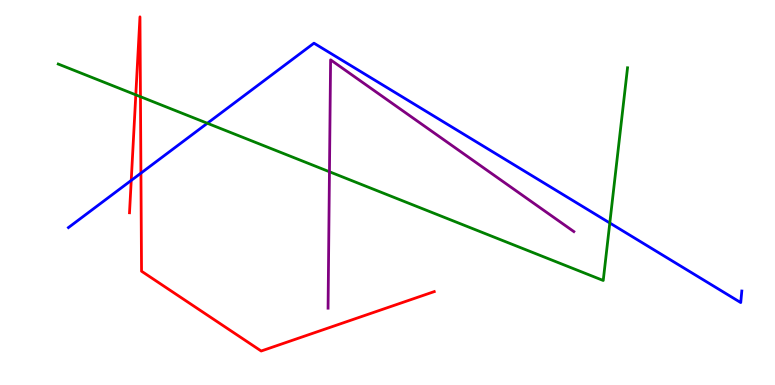[{'lines': ['blue', 'red'], 'intersections': [{'x': 1.69, 'y': 5.31}, {'x': 1.82, 'y': 5.5}]}, {'lines': ['green', 'red'], 'intersections': [{'x': 1.75, 'y': 7.54}, {'x': 1.81, 'y': 7.49}]}, {'lines': ['purple', 'red'], 'intersections': []}, {'lines': ['blue', 'green'], 'intersections': [{'x': 2.68, 'y': 6.8}, {'x': 7.87, 'y': 4.21}]}, {'lines': ['blue', 'purple'], 'intersections': []}, {'lines': ['green', 'purple'], 'intersections': [{'x': 4.25, 'y': 5.54}]}]